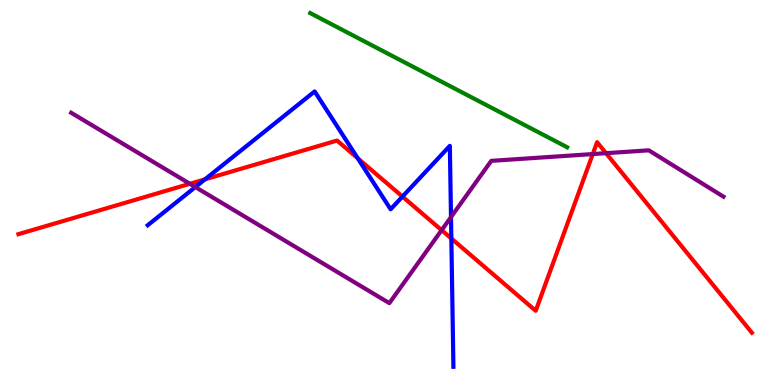[{'lines': ['blue', 'red'], 'intersections': [{'x': 2.64, 'y': 5.34}, {'x': 4.62, 'y': 5.89}, {'x': 5.19, 'y': 4.89}, {'x': 5.82, 'y': 3.81}]}, {'lines': ['green', 'red'], 'intersections': []}, {'lines': ['purple', 'red'], 'intersections': [{'x': 2.45, 'y': 5.23}, {'x': 5.7, 'y': 4.02}, {'x': 7.65, 'y': 6.0}, {'x': 7.82, 'y': 6.02}]}, {'lines': ['blue', 'green'], 'intersections': []}, {'lines': ['blue', 'purple'], 'intersections': [{'x': 2.52, 'y': 5.14}, {'x': 5.82, 'y': 4.36}]}, {'lines': ['green', 'purple'], 'intersections': []}]